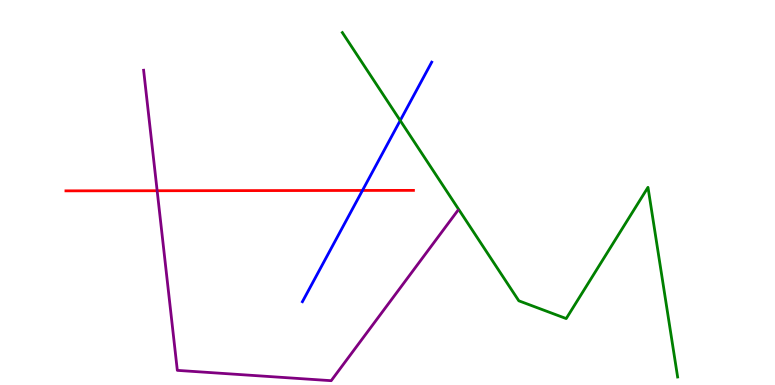[{'lines': ['blue', 'red'], 'intersections': [{'x': 4.68, 'y': 5.05}]}, {'lines': ['green', 'red'], 'intersections': []}, {'lines': ['purple', 'red'], 'intersections': [{'x': 2.03, 'y': 5.05}]}, {'lines': ['blue', 'green'], 'intersections': [{'x': 5.16, 'y': 6.87}]}, {'lines': ['blue', 'purple'], 'intersections': []}, {'lines': ['green', 'purple'], 'intersections': []}]